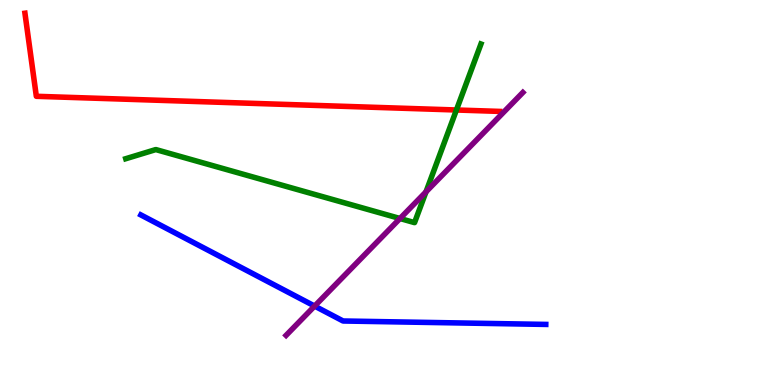[{'lines': ['blue', 'red'], 'intersections': []}, {'lines': ['green', 'red'], 'intersections': [{'x': 5.89, 'y': 7.14}]}, {'lines': ['purple', 'red'], 'intersections': []}, {'lines': ['blue', 'green'], 'intersections': []}, {'lines': ['blue', 'purple'], 'intersections': [{'x': 4.06, 'y': 2.05}]}, {'lines': ['green', 'purple'], 'intersections': [{'x': 5.16, 'y': 4.32}, {'x': 5.5, 'y': 5.02}]}]